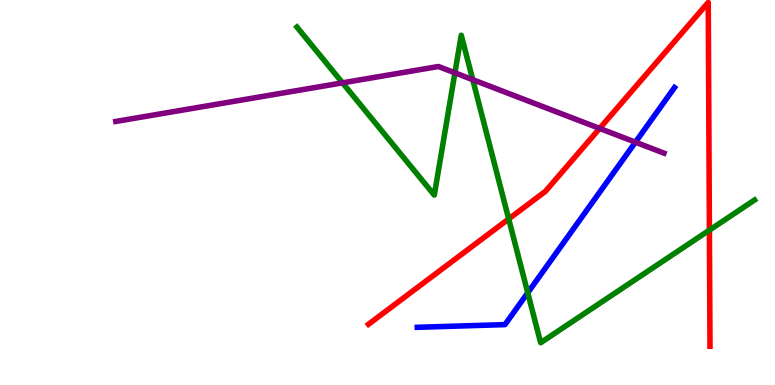[{'lines': ['blue', 'red'], 'intersections': []}, {'lines': ['green', 'red'], 'intersections': [{'x': 6.56, 'y': 4.31}, {'x': 9.15, 'y': 4.02}]}, {'lines': ['purple', 'red'], 'intersections': [{'x': 7.74, 'y': 6.66}]}, {'lines': ['blue', 'green'], 'intersections': [{'x': 6.81, 'y': 2.4}]}, {'lines': ['blue', 'purple'], 'intersections': [{'x': 8.2, 'y': 6.31}]}, {'lines': ['green', 'purple'], 'intersections': [{'x': 4.42, 'y': 7.85}, {'x': 5.87, 'y': 8.11}, {'x': 6.1, 'y': 7.93}]}]